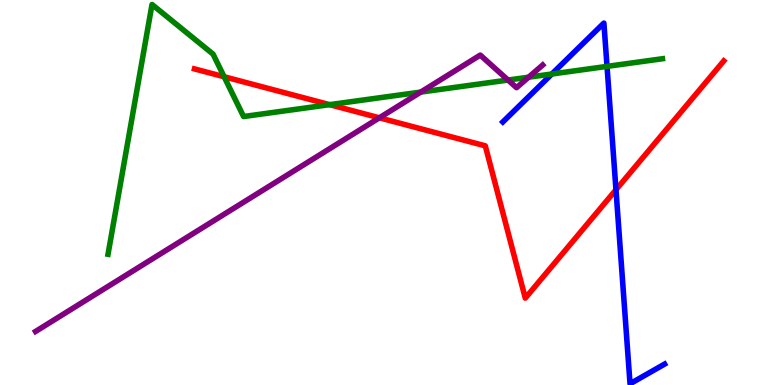[{'lines': ['blue', 'red'], 'intersections': [{'x': 7.95, 'y': 5.07}]}, {'lines': ['green', 'red'], 'intersections': [{'x': 2.89, 'y': 8.01}, {'x': 4.25, 'y': 7.28}]}, {'lines': ['purple', 'red'], 'intersections': [{'x': 4.89, 'y': 6.94}]}, {'lines': ['blue', 'green'], 'intersections': [{'x': 7.12, 'y': 8.08}, {'x': 7.83, 'y': 8.28}]}, {'lines': ['blue', 'purple'], 'intersections': []}, {'lines': ['green', 'purple'], 'intersections': [{'x': 5.43, 'y': 7.61}, {'x': 6.56, 'y': 7.92}, {'x': 6.82, 'y': 7.99}]}]